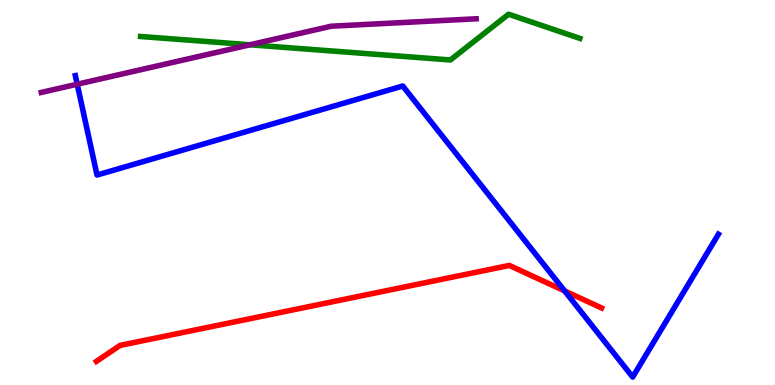[{'lines': ['blue', 'red'], 'intersections': [{'x': 7.29, 'y': 2.44}]}, {'lines': ['green', 'red'], 'intersections': []}, {'lines': ['purple', 'red'], 'intersections': []}, {'lines': ['blue', 'green'], 'intersections': []}, {'lines': ['blue', 'purple'], 'intersections': [{'x': 0.996, 'y': 7.81}]}, {'lines': ['green', 'purple'], 'intersections': [{'x': 3.23, 'y': 8.84}]}]